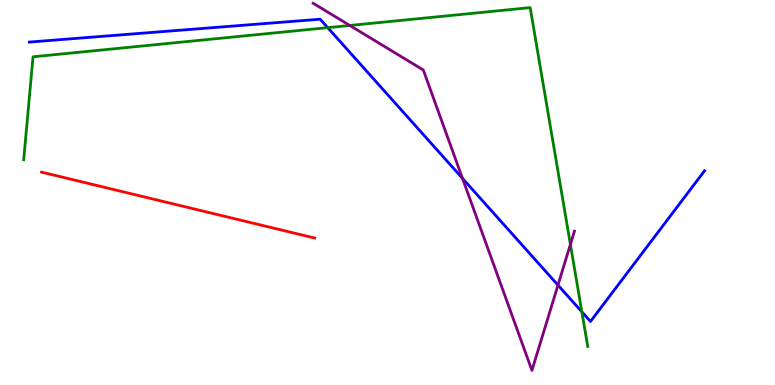[{'lines': ['blue', 'red'], 'intersections': []}, {'lines': ['green', 'red'], 'intersections': []}, {'lines': ['purple', 'red'], 'intersections': []}, {'lines': ['blue', 'green'], 'intersections': [{'x': 4.23, 'y': 9.28}, {'x': 7.51, 'y': 1.9}]}, {'lines': ['blue', 'purple'], 'intersections': [{'x': 5.97, 'y': 5.37}, {'x': 7.2, 'y': 2.59}]}, {'lines': ['green', 'purple'], 'intersections': [{'x': 4.51, 'y': 9.34}, {'x': 7.36, 'y': 3.65}]}]